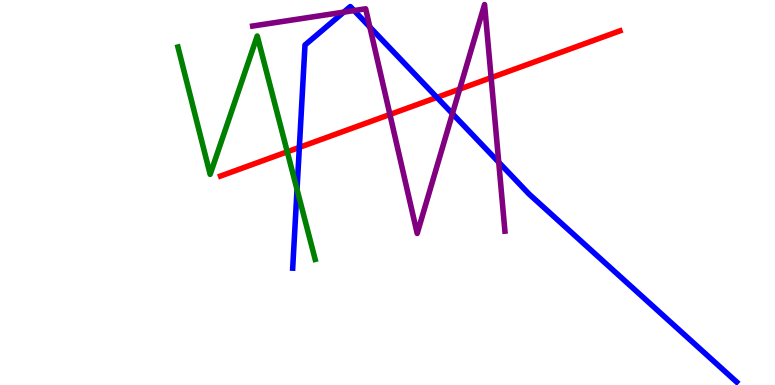[{'lines': ['blue', 'red'], 'intersections': [{'x': 3.86, 'y': 6.17}, {'x': 5.64, 'y': 7.47}]}, {'lines': ['green', 'red'], 'intersections': [{'x': 3.71, 'y': 6.06}]}, {'lines': ['purple', 'red'], 'intersections': [{'x': 5.03, 'y': 7.03}, {'x': 5.93, 'y': 7.69}, {'x': 6.34, 'y': 7.98}]}, {'lines': ['blue', 'green'], 'intersections': [{'x': 3.83, 'y': 5.08}]}, {'lines': ['blue', 'purple'], 'intersections': [{'x': 4.44, 'y': 9.68}, {'x': 4.57, 'y': 9.73}, {'x': 4.77, 'y': 9.3}, {'x': 5.84, 'y': 7.05}, {'x': 6.44, 'y': 5.79}]}, {'lines': ['green', 'purple'], 'intersections': []}]